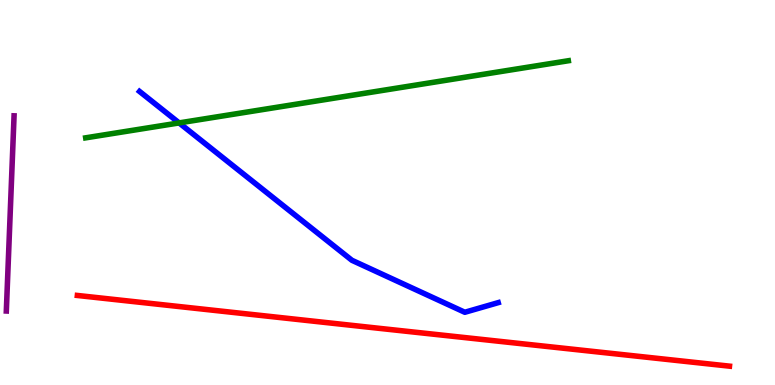[{'lines': ['blue', 'red'], 'intersections': []}, {'lines': ['green', 'red'], 'intersections': []}, {'lines': ['purple', 'red'], 'intersections': []}, {'lines': ['blue', 'green'], 'intersections': [{'x': 2.31, 'y': 6.81}]}, {'lines': ['blue', 'purple'], 'intersections': []}, {'lines': ['green', 'purple'], 'intersections': []}]